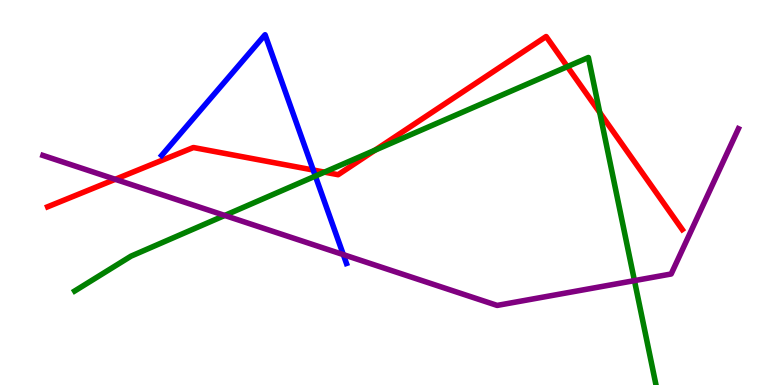[{'lines': ['blue', 'red'], 'intersections': [{'x': 4.04, 'y': 5.58}]}, {'lines': ['green', 'red'], 'intersections': [{'x': 4.19, 'y': 5.53}, {'x': 4.84, 'y': 6.1}, {'x': 7.32, 'y': 8.27}, {'x': 7.74, 'y': 7.08}]}, {'lines': ['purple', 'red'], 'intersections': [{'x': 1.49, 'y': 5.34}]}, {'lines': ['blue', 'green'], 'intersections': [{'x': 4.07, 'y': 5.43}]}, {'lines': ['blue', 'purple'], 'intersections': [{'x': 4.43, 'y': 3.39}]}, {'lines': ['green', 'purple'], 'intersections': [{'x': 2.9, 'y': 4.4}, {'x': 8.19, 'y': 2.71}]}]